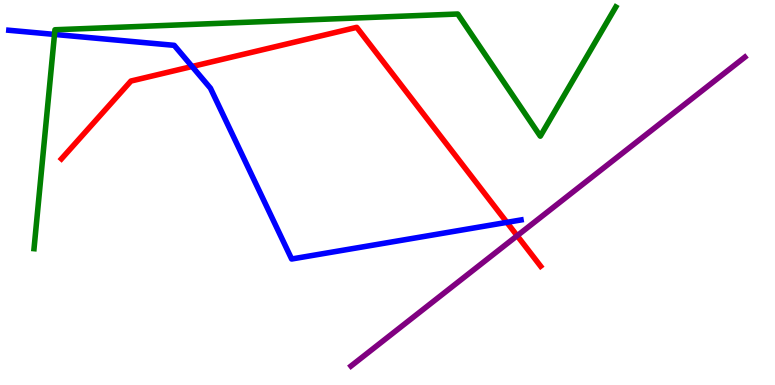[{'lines': ['blue', 'red'], 'intersections': [{'x': 2.48, 'y': 8.27}, {'x': 6.54, 'y': 4.22}]}, {'lines': ['green', 'red'], 'intersections': []}, {'lines': ['purple', 'red'], 'intersections': [{'x': 6.67, 'y': 3.88}]}, {'lines': ['blue', 'green'], 'intersections': [{'x': 0.703, 'y': 9.11}]}, {'lines': ['blue', 'purple'], 'intersections': []}, {'lines': ['green', 'purple'], 'intersections': []}]